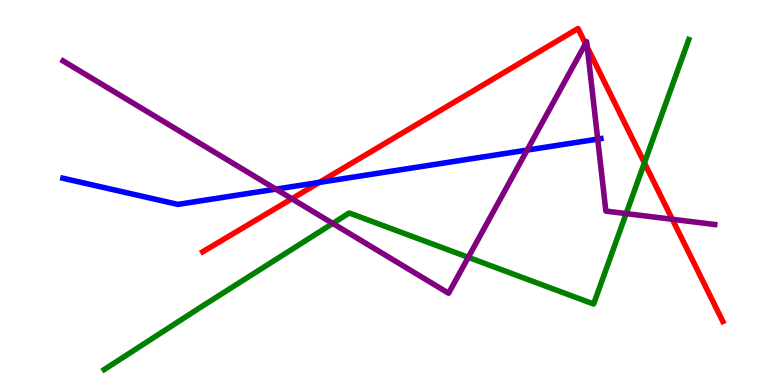[{'lines': ['blue', 'red'], 'intersections': [{'x': 4.12, 'y': 5.26}]}, {'lines': ['green', 'red'], 'intersections': [{'x': 8.31, 'y': 5.77}]}, {'lines': ['purple', 'red'], 'intersections': [{'x': 3.77, 'y': 4.84}, {'x': 7.56, 'y': 8.86}, {'x': 7.58, 'y': 8.77}, {'x': 8.67, 'y': 4.3}]}, {'lines': ['blue', 'green'], 'intersections': []}, {'lines': ['blue', 'purple'], 'intersections': [{'x': 3.56, 'y': 5.09}, {'x': 6.8, 'y': 6.1}, {'x': 7.71, 'y': 6.39}]}, {'lines': ['green', 'purple'], 'intersections': [{'x': 4.29, 'y': 4.2}, {'x': 6.04, 'y': 3.32}, {'x': 8.08, 'y': 4.45}]}]